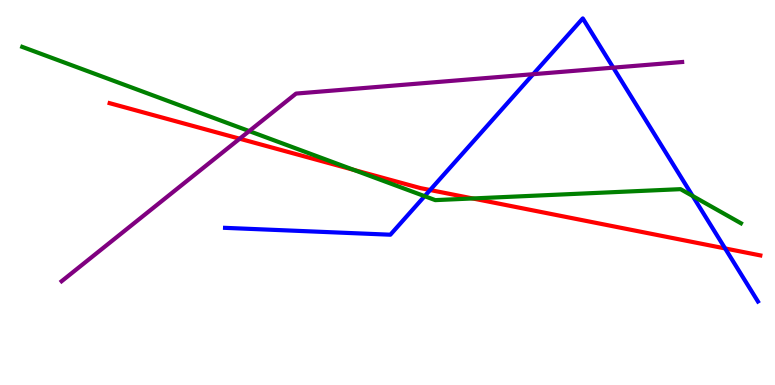[{'lines': ['blue', 'red'], 'intersections': [{'x': 5.55, 'y': 5.06}, {'x': 9.36, 'y': 3.55}]}, {'lines': ['green', 'red'], 'intersections': [{'x': 4.56, 'y': 5.59}, {'x': 6.1, 'y': 4.85}]}, {'lines': ['purple', 'red'], 'intersections': [{'x': 3.09, 'y': 6.4}]}, {'lines': ['blue', 'green'], 'intersections': [{'x': 5.48, 'y': 4.9}, {'x': 8.94, 'y': 4.91}]}, {'lines': ['blue', 'purple'], 'intersections': [{'x': 6.88, 'y': 8.07}, {'x': 7.91, 'y': 8.24}]}, {'lines': ['green', 'purple'], 'intersections': [{'x': 3.22, 'y': 6.6}]}]